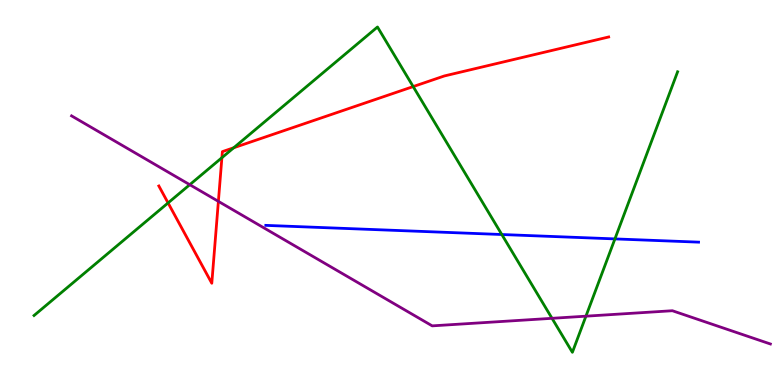[{'lines': ['blue', 'red'], 'intersections': []}, {'lines': ['green', 'red'], 'intersections': [{'x': 2.17, 'y': 4.73}, {'x': 2.86, 'y': 5.9}, {'x': 3.02, 'y': 6.16}, {'x': 5.33, 'y': 7.75}]}, {'lines': ['purple', 'red'], 'intersections': [{'x': 2.82, 'y': 4.77}]}, {'lines': ['blue', 'green'], 'intersections': [{'x': 6.47, 'y': 3.91}, {'x': 7.93, 'y': 3.79}]}, {'lines': ['blue', 'purple'], 'intersections': []}, {'lines': ['green', 'purple'], 'intersections': [{'x': 2.45, 'y': 5.2}, {'x': 7.12, 'y': 1.73}, {'x': 7.56, 'y': 1.79}]}]